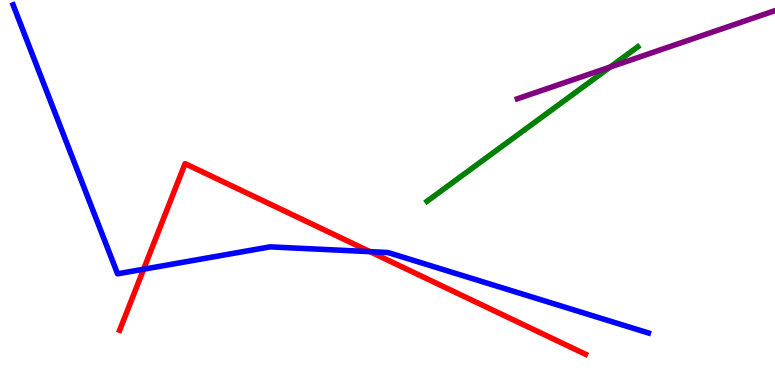[{'lines': ['blue', 'red'], 'intersections': [{'x': 1.85, 'y': 3.01}, {'x': 4.77, 'y': 3.46}]}, {'lines': ['green', 'red'], 'intersections': []}, {'lines': ['purple', 'red'], 'intersections': []}, {'lines': ['blue', 'green'], 'intersections': []}, {'lines': ['blue', 'purple'], 'intersections': []}, {'lines': ['green', 'purple'], 'intersections': [{'x': 7.87, 'y': 8.26}]}]